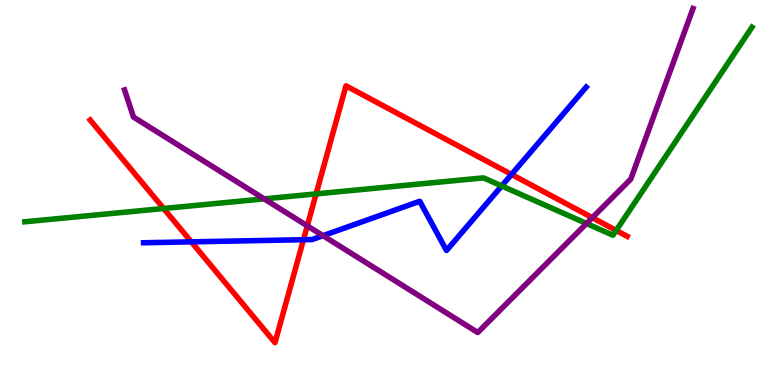[{'lines': ['blue', 'red'], 'intersections': [{'x': 2.47, 'y': 3.72}, {'x': 3.92, 'y': 3.77}, {'x': 6.6, 'y': 5.47}]}, {'lines': ['green', 'red'], 'intersections': [{'x': 2.11, 'y': 4.58}, {'x': 4.08, 'y': 4.96}, {'x': 7.95, 'y': 4.01}]}, {'lines': ['purple', 'red'], 'intersections': [{'x': 3.96, 'y': 4.13}, {'x': 7.64, 'y': 4.35}]}, {'lines': ['blue', 'green'], 'intersections': [{'x': 6.47, 'y': 5.17}]}, {'lines': ['blue', 'purple'], 'intersections': [{'x': 4.17, 'y': 3.88}]}, {'lines': ['green', 'purple'], 'intersections': [{'x': 3.41, 'y': 4.83}, {'x': 7.57, 'y': 4.19}]}]